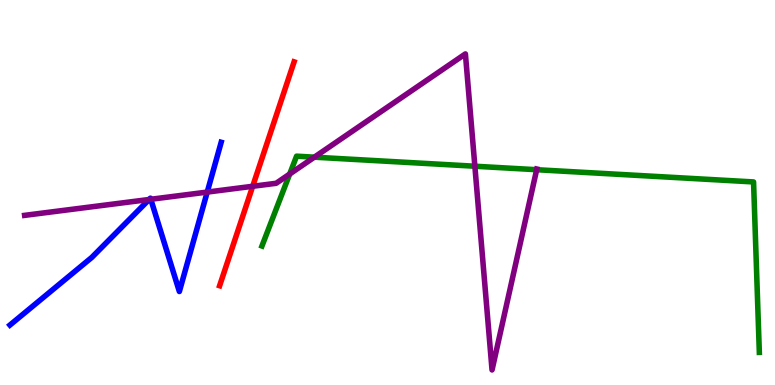[{'lines': ['blue', 'red'], 'intersections': []}, {'lines': ['green', 'red'], 'intersections': []}, {'lines': ['purple', 'red'], 'intersections': [{'x': 3.26, 'y': 5.16}]}, {'lines': ['blue', 'green'], 'intersections': []}, {'lines': ['blue', 'purple'], 'intersections': [{'x': 1.92, 'y': 4.82}, {'x': 1.95, 'y': 4.82}, {'x': 2.67, 'y': 5.01}]}, {'lines': ['green', 'purple'], 'intersections': [{'x': 3.74, 'y': 5.48}, {'x': 4.06, 'y': 5.92}, {'x': 6.13, 'y': 5.68}, {'x': 6.92, 'y': 5.59}]}]